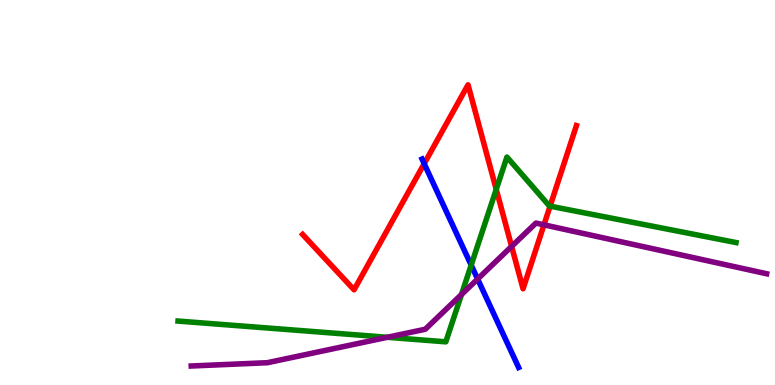[{'lines': ['blue', 'red'], 'intersections': [{'x': 5.47, 'y': 5.75}]}, {'lines': ['green', 'red'], 'intersections': [{'x': 6.4, 'y': 5.08}, {'x': 7.1, 'y': 4.65}]}, {'lines': ['purple', 'red'], 'intersections': [{'x': 6.6, 'y': 3.6}, {'x': 7.02, 'y': 4.16}]}, {'lines': ['blue', 'green'], 'intersections': [{'x': 6.08, 'y': 3.11}]}, {'lines': ['blue', 'purple'], 'intersections': [{'x': 6.16, 'y': 2.75}]}, {'lines': ['green', 'purple'], 'intersections': [{'x': 5.0, 'y': 1.24}, {'x': 5.95, 'y': 2.35}]}]